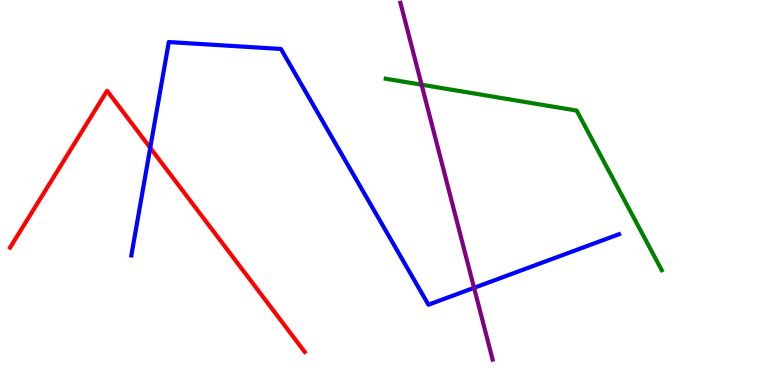[{'lines': ['blue', 'red'], 'intersections': [{'x': 1.94, 'y': 6.16}]}, {'lines': ['green', 'red'], 'intersections': []}, {'lines': ['purple', 'red'], 'intersections': []}, {'lines': ['blue', 'green'], 'intersections': []}, {'lines': ['blue', 'purple'], 'intersections': [{'x': 6.12, 'y': 2.52}]}, {'lines': ['green', 'purple'], 'intersections': [{'x': 5.44, 'y': 7.8}]}]